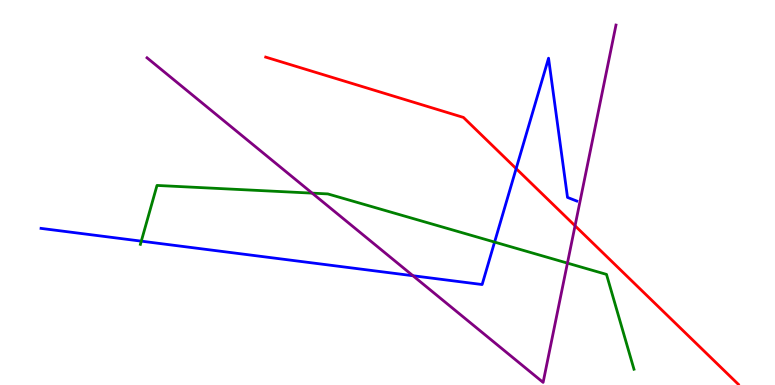[{'lines': ['blue', 'red'], 'intersections': [{'x': 6.66, 'y': 5.62}]}, {'lines': ['green', 'red'], 'intersections': []}, {'lines': ['purple', 'red'], 'intersections': [{'x': 7.42, 'y': 4.14}]}, {'lines': ['blue', 'green'], 'intersections': [{'x': 1.82, 'y': 3.74}, {'x': 6.38, 'y': 3.71}]}, {'lines': ['blue', 'purple'], 'intersections': [{'x': 5.33, 'y': 2.84}]}, {'lines': ['green', 'purple'], 'intersections': [{'x': 4.03, 'y': 4.98}, {'x': 7.32, 'y': 3.17}]}]